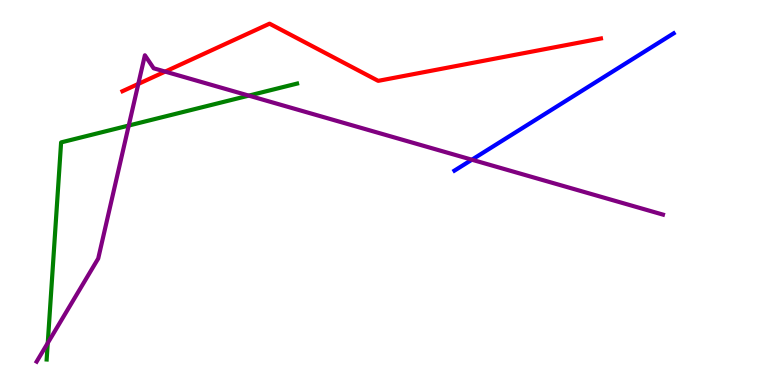[{'lines': ['blue', 'red'], 'intersections': []}, {'lines': ['green', 'red'], 'intersections': []}, {'lines': ['purple', 'red'], 'intersections': [{'x': 1.78, 'y': 7.82}, {'x': 2.13, 'y': 8.14}]}, {'lines': ['blue', 'green'], 'intersections': []}, {'lines': ['blue', 'purple'], 'intersections': [{'x': 6.09, 'y': 5.85}]}, {'lines': ['green', 'purple'], 'intersections': [{'x': 0.616, 'y': 1.09}, {'x': 1.66, 'y': 6.74}, {'x': 3.21, 'y': 7.52}]}]